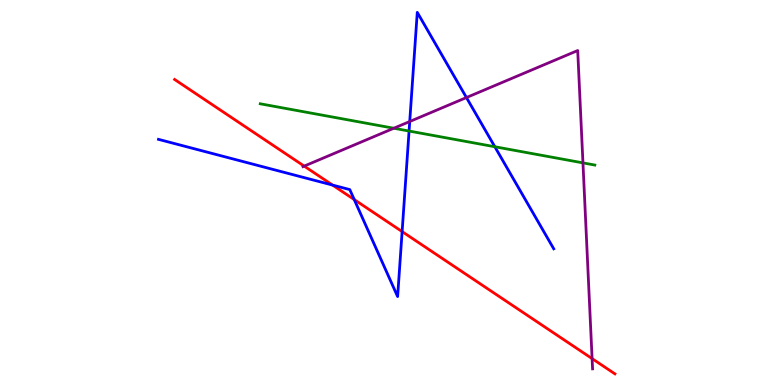[{'lines': ['blue', 'red'], 'intersections': [{'x': 4.29, 'y': 5.19}, {'x': 4.57, 'y': 4.82}, {'x': 5.19, 'y': 3.98}]}, {'lines': ['green', 'red'], 'intersections': []}, {'lines': ['purple', 'red'], 'intersections': [{'x': 3.93, 'y': 5.69}, {'x': 7.64, 'y': 0.685}]}, {'lines': ['blue', 'green'], 'intersections': [{'x': 5.28, 'y': 6.6}, {'x': 6.38, 'y': 6.19}]}, {'lines': ['blue', 'purple'], 'intersections': [{'x': 5.29, 'y': 6.84}, {'x': 6.02, 'y': 7.47}]}, {'lines': ['green', 'purple'], 'intersections': [{'x': 5.08, 'y': 6.67}, {'x': 7.52, 'y': 5.77}]}]